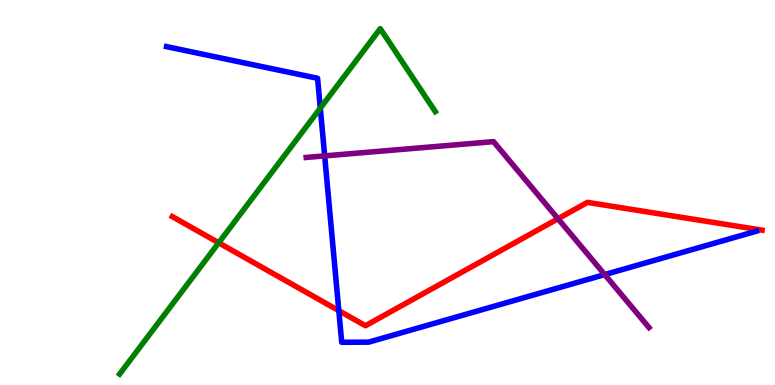[{'lines': ['blue', 'red'], 'intersections': [{'x': 4.37, 'y': 1.93}]}, {'lines': ['green', 'red'], 'intersections': [{'x': 2.82, 'y': 3.69}]}, {'lines': ['purple', 'red'], 'intersections': [{'x': 7.2, 'y': 4.32}]}, {'lines': ['blue', 'green'], 'intersections': [{'x': 4.13, 'y': 7.19}]}, {'lines': ['blue', 'purple'], 'intersections': [{'x': 4.19, 'y': 5.95}, {'x': 7.8, 'y': 2.87}]}, {'lines': ['green', 'purple'], 'intersections': []}]